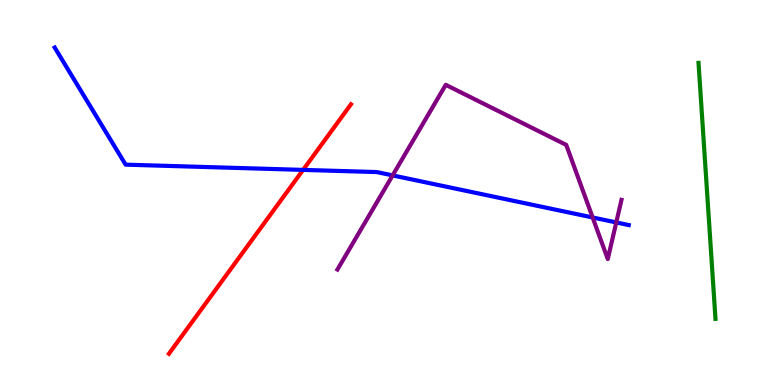[{'lines': ['blue', 'red'], 'intersections': [{'x': 3.91, 'y': 5.59}]}, {'lines': ['green', 'red'], 'intersections': []}, {'lines': ['purple', 'red'], 'intersections': []}, {'lines': ['blue', 'green'], 'intersections': []}, {'lines': ['blue', 'purple'], 'intersections': [{'x': 5.07, 'y': 5.44}, {'x': 7.65, 'y': 4.35}, {'x': 7.95, 'y': 4.22}]}, {'lines': ['green', 'purple'], 'intersections': []}]